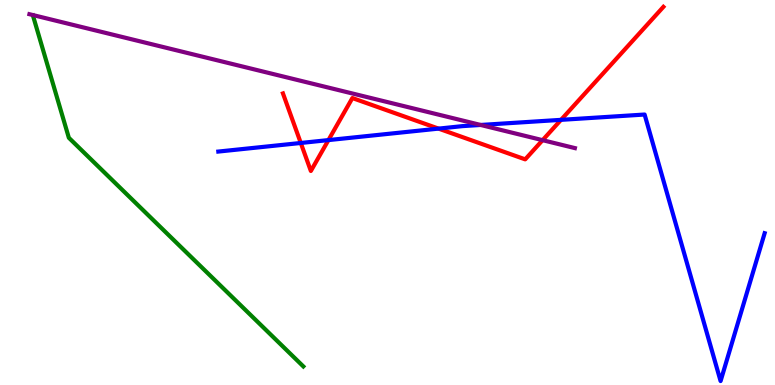[{'lines': ['blue', 'red'], 'intersections': [{'x': 3.88, 'y': 6.29}, {'x': 4.24, 'y': 6.36}, {'x': 5.66, 'y': 6.66}, {'x': 7.24, 'y': 6.89}]}, {'lines': ['green', 'red'], 'intersections': []}, {'lines': ['purple', 'red'], 'intersections': [{'x': 7.0, 'y': 6.36}]}, {'lines': ['blue', 'green'], 'intersections': []}, {'lines': ['blue', 'purple'], 'intersections': [{'x': 6.2, 'y': 6.75}]}, {'lines': ['green', 'purple'], 'intersections': []}]